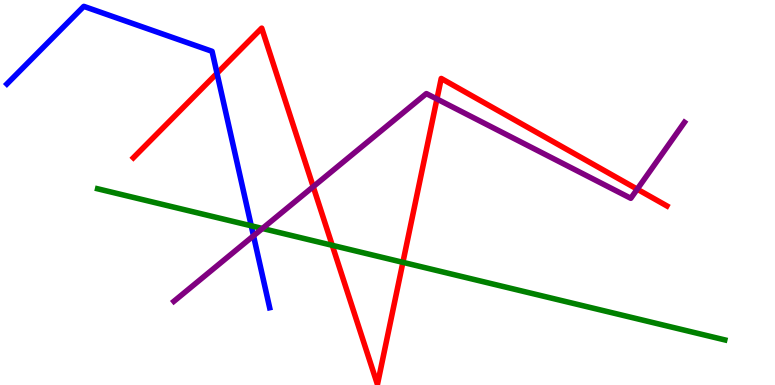[{'lines': ['blue', 'red'], 'intersections': [{'x': 2.8, 'y': 8.1}]}, {'lines': ['green', 'red'], 'intersections': [{'x': 4.29, 'y': 3.63}, {'x': 5.2, 'y': 3.19}]}, {'lines': ['purple', 'red'], 'intersections': [{'x': 4.04, 'y': 5.15}, {'x': 5.64, 'y': 7.43}, {'x': 8.22, 'y': 5.09}]}, {'lines': ['blue', 'green'], 'intersections': [{'x': 3.24, 'y': 4.13}]}, {'lines': ['blue', 'purple'], 'intersections': [{'x': 3.27, 'y': 3.88}]}, {'lines': ['green', 'purple'], 'intersections': [{'x': 3.39, 'y': 4.07}]}]